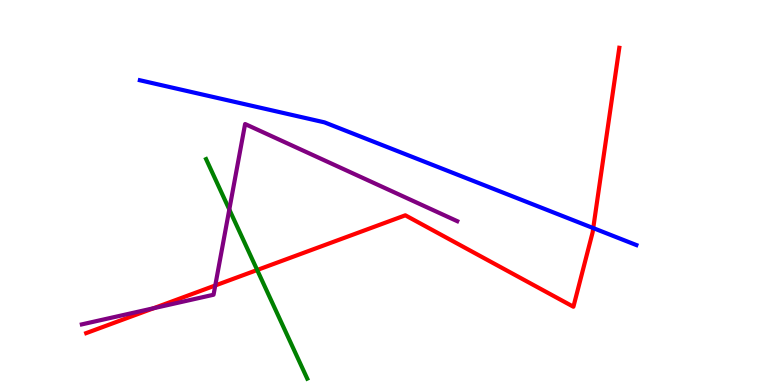[{'lines': ['blue', 'red'], 'intersections': [{'x': 7.65, 'y': 4.08}]}, {'lines': ['green', 'red'], 'intersections': [{'x': 3.32, 'y': 2.99}]}, {'lines': ['purple', 'red'], 'intersections': [{'x': 1.98, 'y': 1.99}, {'x': 2.78, 'y': 2.59}]}, {'lines': ['blue', 'green'], 'intersections': []}, {'lines': ['blue', 'purple'], 'intersections': []}, {'lines': ['green', 'purple'], 'intersections': [{'x': 2.96, 'y': 4.56}]}]